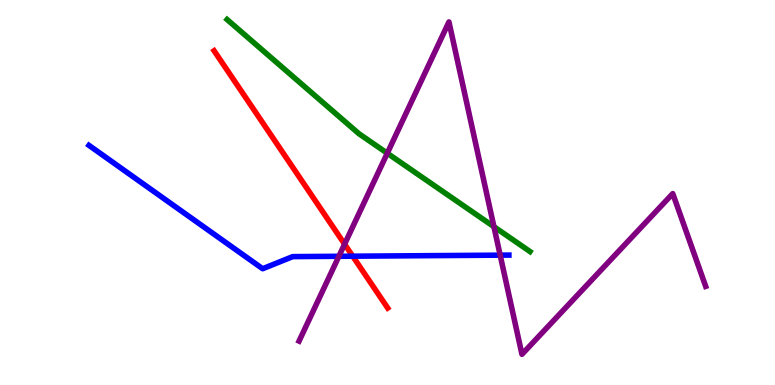[{'lines': ['blue', 'red'], 'intersections': [{'x': 4.55, 'y': 3.35}]}, {'lines': ['green', 'red'], 'intersections': []}, {'lines': ['purple', 'red'], 'intersections': [{'x': 4.45, 'y': 3.66}]}, {'lines': ['blue', 'green'], 'intersections': []}, {'lines': ['blue', 'purple'], 'intersections': [{'x': 4.37, 'y': 3.34}, {'x': 6.45, 'y': 3.37}]}, {'lines': ['green', 'purple'], 'intersections': [{'x': 5.0, 'y': 6.02}, {'x': 6.37, 'y': 4.11}]}]